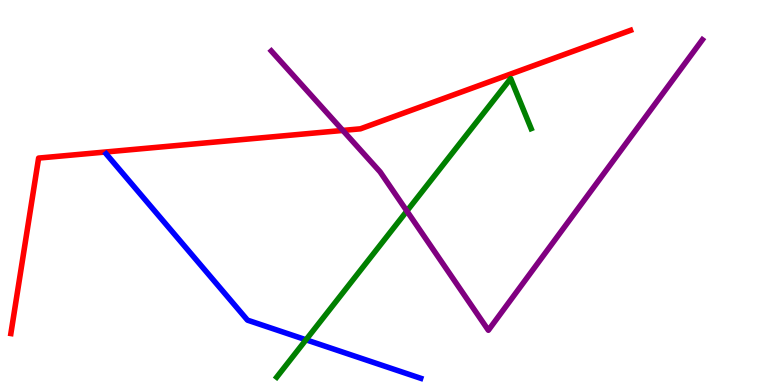[{'lines': ['blue', 'red'], 'intersections': []}, {'lines': ['green', 'red'], 'intersections': []}, {'lines': ['purple', 'red'], 'intersections': [{'x': 4.42, 'y': 6.61}]}, {'lines': ['blue', 'green'], 'intersections': [{'x': 3.95, 'y': 1.17}]}, {'lines': ['blue', 'purple'], 'intersections': []}, {'lines': ['green', 'purple'], 'intersections': [{'x': 5.25, 'y': 4.52}]}]